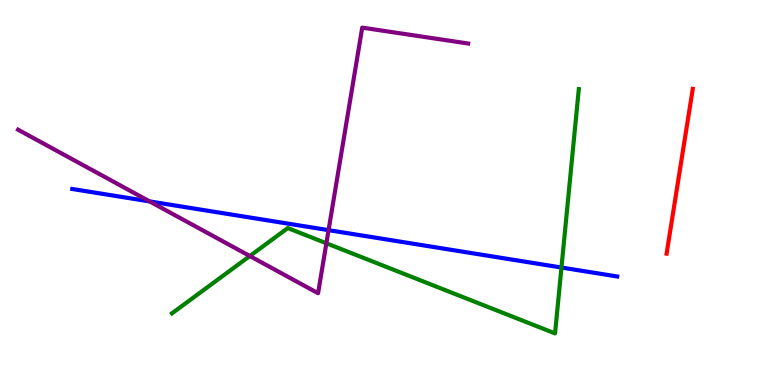[{'lines': ['blue', 'red'], 'intersections': []}, {'lines': ['green', 'red'], 'intersections': []}, {'lines': ['purple', 'red'], 'intersections': []}, {'lines': ['blue', 'green'], 'intersections': [{'x': 7.24, 'y': 3.05}]}, {'lines': ['blue', 'purple'], 'intersections': [{'x': 1.93, 'y': 4.77}, {'x': 4.24, 'y': 4.02}]}, {'lines': ['green', 'purple'], 'intersections': [{'x': 3.22, 'y': 3.35}, {'x': 4.21, 'y': 3.68}]}]